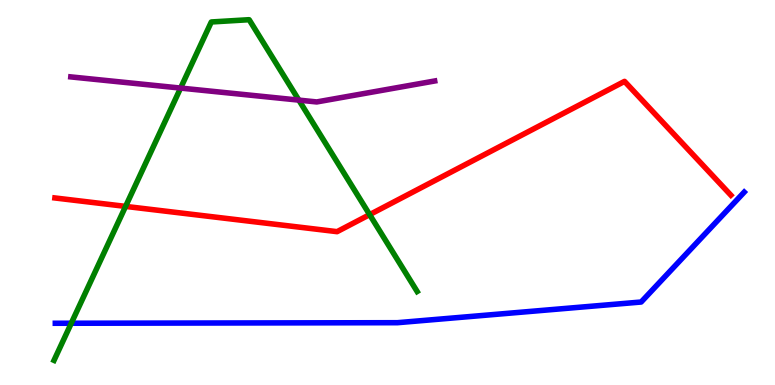[{'lines': ['blue', 'red'], 'intersections': []}, {'lines': ['green', 'red'], 'intersections': [{'x': 1.62, 'y': 4.64}, {'x': 4.77, 'y': 4.43}]}, {'lines': ['purple', 'red'], 'intersections': []}, {'lines': ['blue', 'green'], 'intersections': [{'x': 0.92, 'y': 1.6}]}, {'lines': ['blue', 'purple'], 'intersections': []}, {'lines': ['green', 'purple'], 'intersections': [{'x': 2.33, 'y': 7.71}, {'x': 3.86, 'y': 7.4}]}]